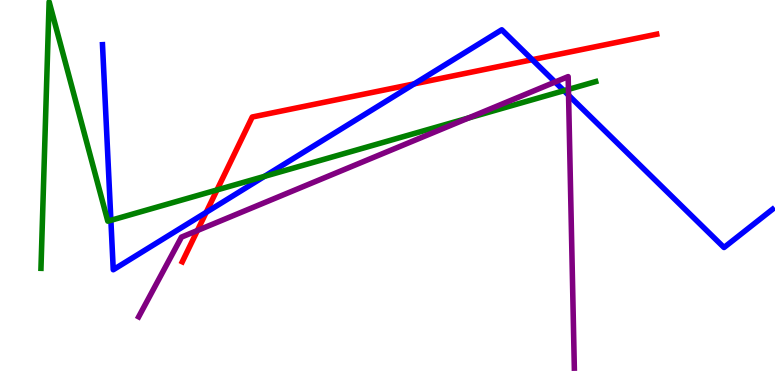[{'lines': ['blue', 'red'], 'intersections': [{'x': 2.66, 'y': 4.48}, {'x': 5.35, 'y': 7.82}, {'x': 6.87, 'y': 8.45}]}, {'lines': ['green', 'red'], 'intersections': [{'x': 2.8, 'y': 5.07}]}, {'lines': ['purple', 'red'], 'intersections': [{'x': 2.55, 'y': 4.01}]}, {'lines': ['blue', 'green'], 'intersections': [{'x': 1.43, 'y': 4.28}, {'x': 3.41, 'y': 5.42}, {'x': 7.28, 'y': 7.64}]}, {'lines': ['blue', 'purple'], 'intersections': [{'x': 7.16, 'y': 7.87}, {'x': 7.34, 'y': 7.53}]}, {'lines': ['green', 'purple'], 'intersections': [{'x': 6.04, 'y': 6.93}, {'x': 7.33, 'y': 7.68}]}]